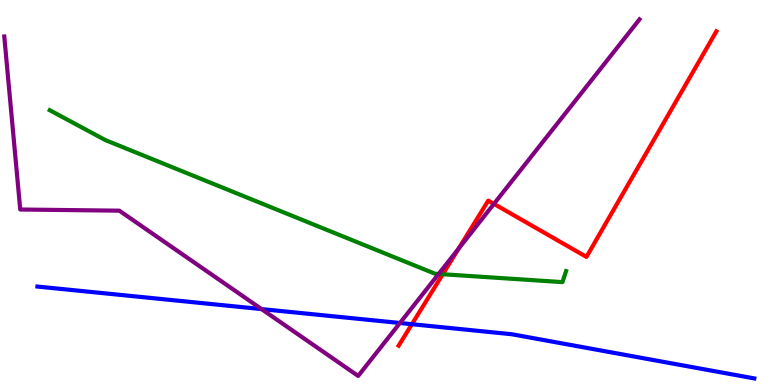[{'lines': ['blue', 'red'], 'intersections': [{'x': 5.31, 'y': 1.58}]}, {'lines': ['green', 'red'], 'intersections': [{'x': 5.71, 'y': 2.88}]}, {'lines': ['purple', 'red'], 'intersections': [{'x': 5.92, 'y': 3.54}, {'x': 6.37, 'y': 4.7}]}, {'lines': ['blue', 'green'], 'intersections': []}, {'lines': ['blue', 'purple'], 'intersections': [{'x': 3.37, 'y': 1.97}, {'x': 5.16, 'y': 1.61}]}, {'lines': ['green', 'purple'], 'intersections': [{'x': 5.66, 'y': 2.88}]}]